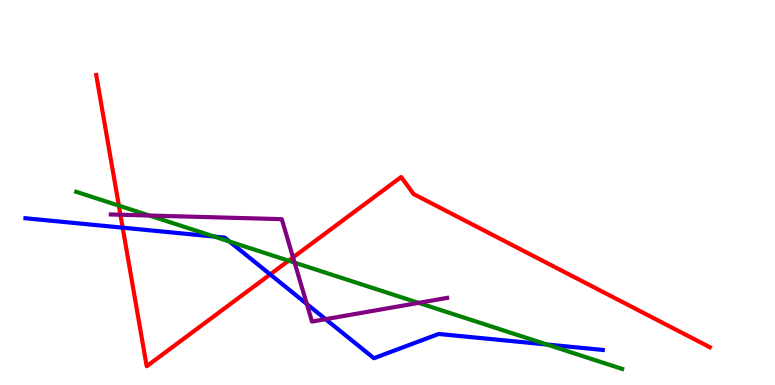[{'lines': ['blue', 'red'], 'intersections': [{'x': 1.58, 'y': 4.09}, {'x': 3.49, 'y': 2.87}]}, {'lines': ['green', 'red'], 'intersections': [{'x': 1.53, 'y': 4.66}, {'x': 3.72, 'y': 3.23}]}, {'lines': ['purple', 'red'], 'intersections': [{'x': 1.55, 'y': 4.42}, {'x': 3.78, 'y': 3.31}]}, {'lines': ['blue', 'green'], 'intersections': [{'x': 2.76, 'y': 3.86}, {'x': 2.96, 'y': 3.73}, {'x': 7.06, 'y': 1.05}]}, {'lines': ['blue', 'purple'], 'intersections': [{'x': 3.96, 'y': 2.1}, {'x': 4.2, 'y': 1.71}]}, {'lines': ['green', 'purple'], 'intersections': [{'x': 1.93, 'y': 4.4}, {'x': 3.8, 'y': 3.18}, {'x': 5.4, 'y': 2.13}]}]